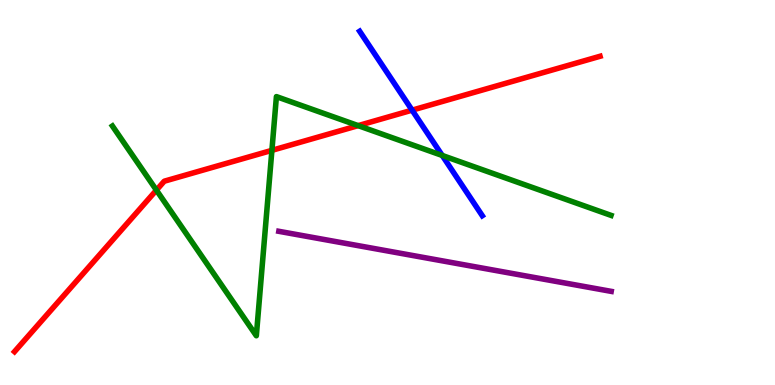[{'lines': ['blue', 'red'], 'intersections': [{'x': 5.32, 'y': 7.14}]}, {'lines': ['green', 'red'], 'intersections': [{'x': 2.02, 'y': 5.06}, {'x': 3.51, 'y': 6.09}, {'x': 4.62, 'y': 6.74}]}, {'lines': ['purple', 'red'], 'intersections': []}, {'lines': ['blue', 'green'], 'intersections': [{'x': 5.71, 'y': 5.96}]}, {'lines': ['blue', 'purple'], 'intersections': []}, {'lines': ['green', 'purple'], 'intersections': []}]